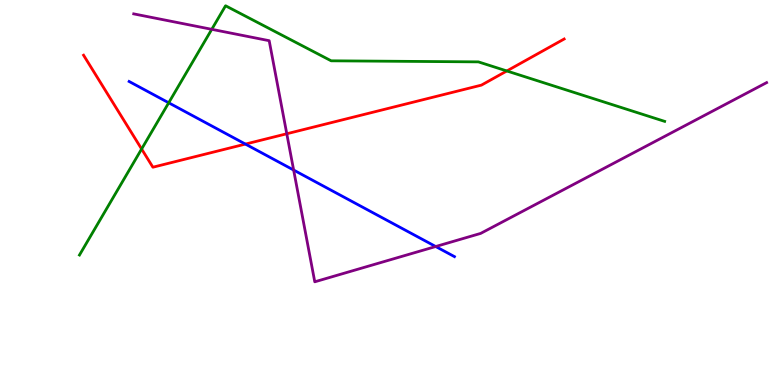[{'lines': ['blue', 'red'], 'intersections': [{'x': 3.17, 'y': 6.26}]}, {'lines': ['green', 'red'], 'intersections': [{'x': 1.83, 'y': 6.13}, {'x': 6.54, 'y': 8.16}]}, {'lines': ['purple', 'red'], 'intersections': [{'x': 3.7, 'y': 6.53}]}, {'lines': ['blue', 'green'], 'intersections': [{'x': 2.18, 'y': 7.33}]}, {'lines': ['blue', 'purple'], 'intersections': [{'x': 3.79, 'y': 5.58}, {'x': 5.62, 'y': 3.6}]}, {'lines': ['green', 'purple'], 'intersections': [{'x': 2.73, 'y': 9.24}]}]